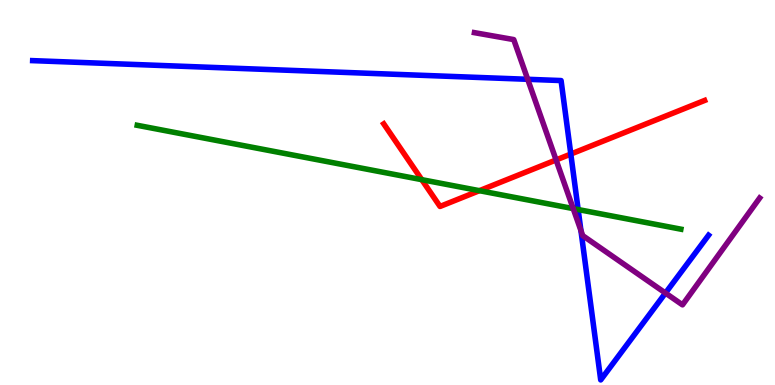[{'lines': ['blue', 'red'], 'intersections': [{'x': 7.37, 'y': 6.0}]}, {'lines': ['green', 'red'], 'intersections': [{'x': 5.44, 'y': 5.33}, {'x': 6.19, 'y': 5.05}]}, {'lines': ['purple', 'red'], 'intersections': [{'x': 7.18, 'y': 5.85}]}, {'lines': ['blue', 'green'], 'intersections': [{'x': 7.46, 'y': 4.56}]}, {'lines': ['blue', 'purple'], 'intersections': [{'x': 6.81, 'y': 7.94}, {'x': 7.5, 'y': 4.01}, {'x': 8.59, 'y': 2.39}]}, {'lines': ['green', 'purple'], 'intersections': [{'x': 7.4, 'y': 4.58}]}]